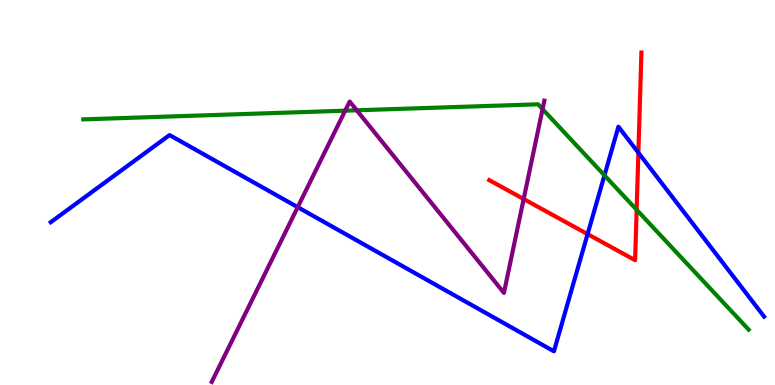[{'lines': ['blue', 'red'], 'intersections': [{'x': 7.58, 'y': 3.92}, {'x': 8.24, 'y': 6.03}]}, {'lines': ['green', 'red'], 'intersections': [{'x': 8.21, 'y': 4.55}]}, {'lines': ['purple', 'red'], 'intersections': [{'x': 6.76, 'y': 4.83}]}, {'lines': ['blue', 'green'], 'intersections': [{'x': 7.8, 'y': 5.45}]}, {'lines': ['blue', 'purple'], 'intersections': [{'x': 3.84, 'y': 4.62}]}, {'lines': ['green', 'purple'], 'intersections': [{'x': 4.45, 'y': 7.12}, {'x': 4.6, 'y': 7.13}, {'x': 7.0, 'y': 7.17}]}]